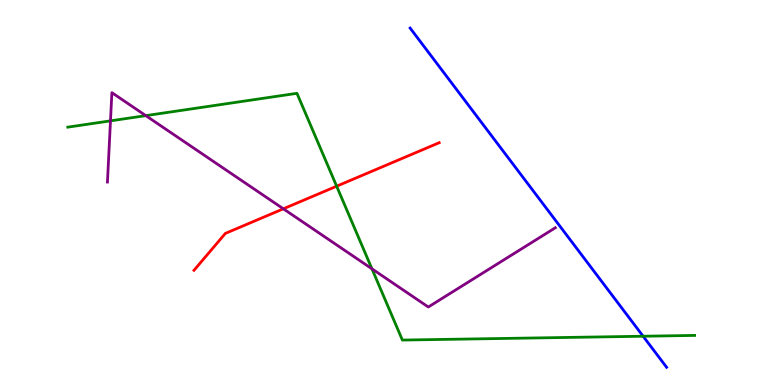[{'lines': ['blue', 'red'], 'intersections': []}, {'lines': ['green', 'red'], 'intersections': [{'x': 4.34, 'y': 5.16}]}, {'lines': ['purple', 'red'], 'intersections': [{'x': 3.66, 'y': 4.58}]}, {'lines': ['blue', 'green'], 'intersections': [{'x': 8.3, 'y': 1.27}]}, {'lines': ['blue', 'purple'], 'intersections': []}, {'lines': ['green', 'purple'], 'intersections': [{'x': 1.43, 'y': 6.86}, {'x': 1.88, 'y': 7.0}, {'x': 4.8, 'y': 3.02}]}]